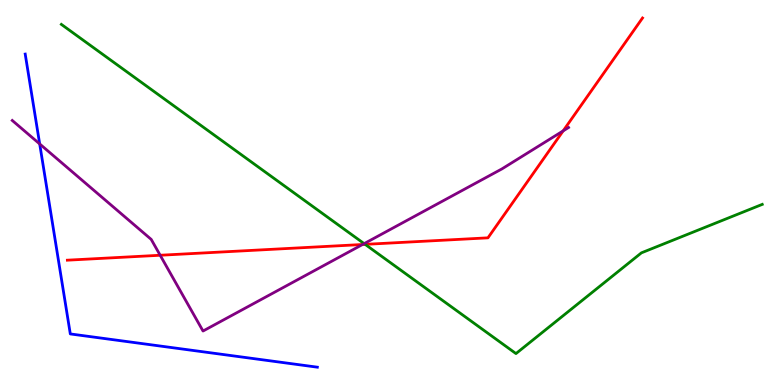[{'lines': ['blue', 'red'], 'intersections': []}, {'lines': ['green', 'red'], 'intersections': [{'x': 4.71, 'y': 3.65}]}, {'lines': ['purple', 'red'], 'intersections': [{'x': 2.07, 'y': 3.37}, {'x': 4.68, 'y': 3.65}, {'x': 7.27, 'y': 6.6}]}, {'lines': ['blue', 'green'], 'intersections': []}, {'lines': ['blue', 'purple'], 'intersections': [{'x': 0.512, 'y': 6.26}]}, {'lines': ['green', 'purple'], 'intersections': [{'x': 4.7, 'y': 3.67}]}]